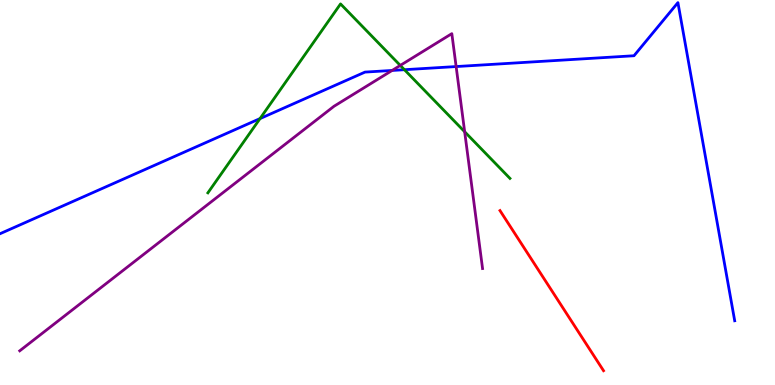[{'lines': ['blue', 'red'], 'intersections': []}, {'lines': ['green', 'red'], 'intersections': []}, {'lines': ['purple', 'red'], 'intersections': []}, {'lines': ['blue', 'green'], 'intersections': [{'x': 3.36, 'y': 6.92}, {'x': 5.22, 'y': 8.19}]}, {'lines': ['blue', 'purple'], 'intersections': [{'x': 5.06, 'y': 8.17}, {'x': 5.89, 'y': 8.27}]}, {'lines': ['green', 'purple'], 'intersections': [{'x': 5.16, 'y': 8.3}, {'x': 6.0, 'y': 6.58}]}]